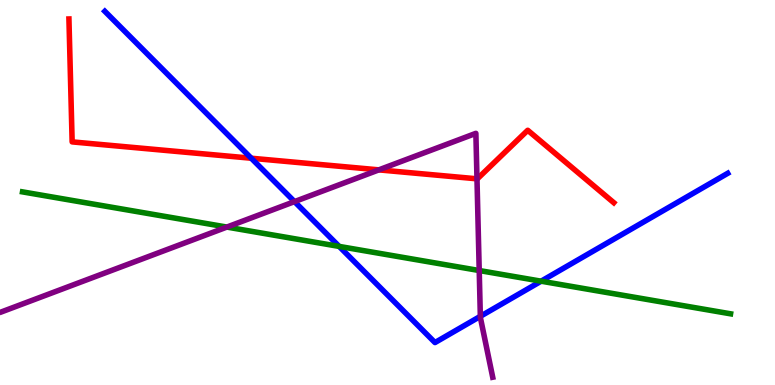[{'lines': ['blue', 'red'], 'intersections': [{'x': 3.24, 'y': 5.89}]}, {'lines': ['green', 'red'], 'intersections': []}, {'lines': ['purple', 'red'], 'intersections': [{'x': 4.89, 'y': 5.59}, {'x': 6.15, 'y': 5.36}]}, {'lines': ['blue', 'green'], 'intersections': [{'x': 4.38, 'y': 3.6}, {'x': 6.98, 'y': 2.7}]}, {'lines': ['blue', 'purple'], 'intersections': [{'x': 3.8, 'y': 4.76}, {'x': 6.2, 'y': 1.78}]}, {'lines': ['green', 'purple'], 'intersections': [{'x': 2.93, 'y': 4.1}, {'x': 6.18, 'y': 2.97}]}]